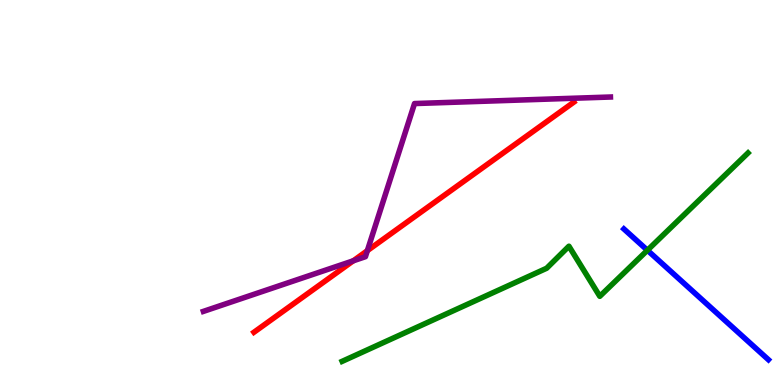[{'lines': ['blue', 'red'], 'intersections': []}, {'lines': ['green', 'red'], 'intersections': []}, {'lines': ['purple', 'red'], 'intersections': [{'x': 4.56, 'y': 3.23}, {'x': 4.74, 'y': 3.49}]}, {'lines': ['blue', 'green'], 'intersections': [{'x': 8.35, 'y': 3.5}]}, {'lines': ['blue', 'purple'], 'intersections': []}, {'lines': ['green', 'purple'], 'intersections': []}]